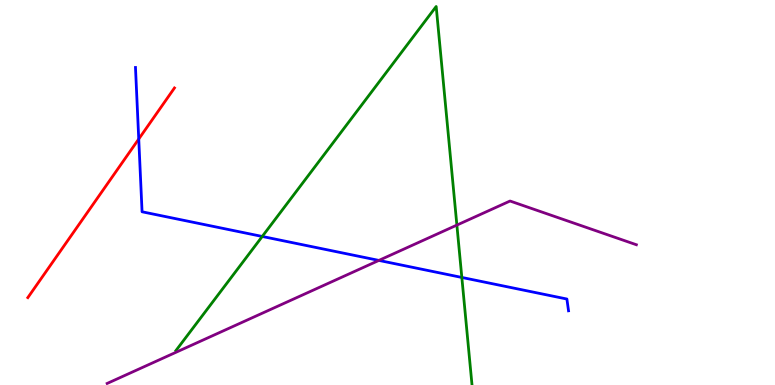[{'lines': ['blue', 'red'], 'intersections': [{'x': 1.79, 'y': 6.39}]}, {'lines': ['green', 'red'], 'intersections': []}, {'lines': ['purple', 'red'], 'intersections': []}, {'lines': ['blue', 'green'], 'intersections': [{'x': 3.38, 'y': 3.86}, {'x': 5.96, 'y': 2.79}]}, {'lines': ['blue', 'purple'], 'intersections': [{'x': 4.89, 'y': 3.24}]}, {'lines': ['green', 'purple'], 'intersections': [{'x': 5.9, 'y': 4.15}]}]